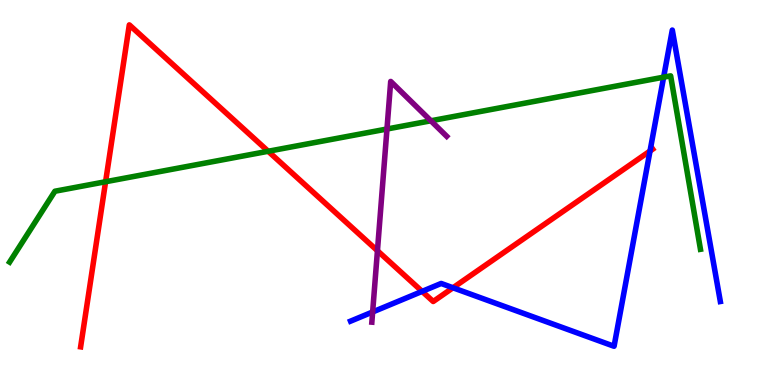[{'lines': ['blue', 'red'], 'intersections': [{'x': 5.45, 'y': 2.43}, {'x': 5.85, 'y': 2.53}, {'x': 8.39, 'y': 6.08}]}, {'lines': ['green', 'red'], 'intersections': [{'x': 1.36, 'y': 5.28}, {'x': 3.46, 'y': 6.07}]}, {'lines': ['purple', 'red'], 'intersections': [{'x': 4.87, 'y': 3.49}]}, {'lines': ['blue', 'green'], 'intersections': [{'x': 8.56, 'y': 8.0}]}, {'lines': ['blue', 'purple'], 'intersections': [{'x': 4.81, 'y': 1.9}]}, {'lines': ['green', 'purple'], 'intersections': [{'x': 4.99, 'y': 6.65}, {'x': 5.56, 'y': 6.86}]}]